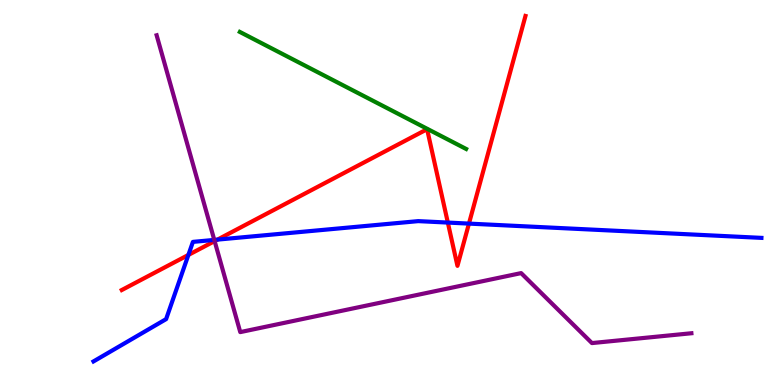[{'lines': ['blue', 'red'], 'intersections': [{'x': 2.43, 'y': 3.38}, {'x': 2.81, 'y': 3.78}, {'x': 5.78, 'y': 4.22}, {'x': 6.05, 'y': 4.19}]}, {'lines': ['green', 'red'], 'intersections': []}, {'lines': ['purple', 'red'], 'intersections': [{'x': 2.77, 'y': 3.74}]}, {'lines': ['blue', 'green'], 'intersections': []}, {'lines': ['blue', 'purple'], 'intersections': [{'x': 2.77, 'y': 3.77}]}, {'lines': ['green', 'purple'], 'intersections': []}]